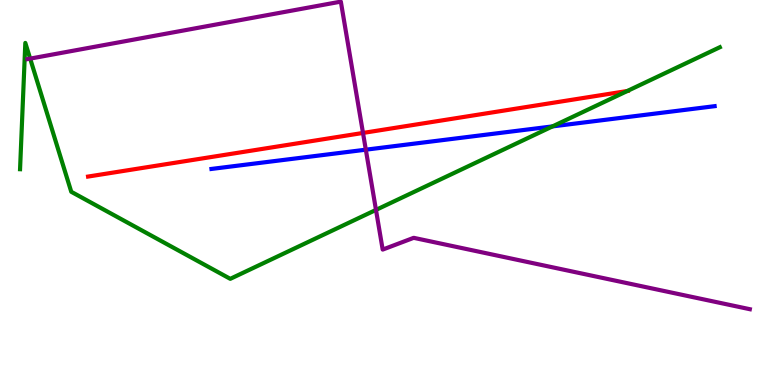[{'lines': ['blue', 'red'], 'intersections': []}, {'lines': ['green', 'red'], 'intersections': [{'x': 8.09, 'y': 7.64}]}, {'lines': ['purple', 'red'], 'intersections': [{'x': 4.68, 'y': 6.55}]}, {'lines': ['blue', 'green'], 'intersections': [{'x': 7.13, 'y': 6.72}]}, {'lines': ['blue', 'purple'], 'intersections': [{'x': 4.72, 'y': 6.11}]}, {'lines': ['green', 'purple'], 'intersections': [{'x': 0.389, 'y': 8.48}, {'x': 4.85, 'y': 4.55}]}]